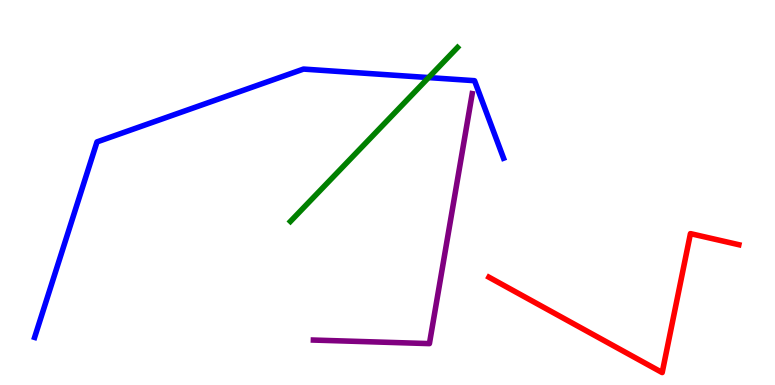[{'lines': ['blue', 'red'], 'intersections': []}, {'lines': ['green', 'red'], 'intersections': []}, {'lines': ['purple', 'red'], 'intersections': []}, {'lines': ['blue', 'green'], 'intersections': [{'x': 5.53, 'y': 7.99}]}, {'lines': ['blue', 'purple'], 'intersections': []}, {'lines': ['green', 'purple'], 'intersections': []}]